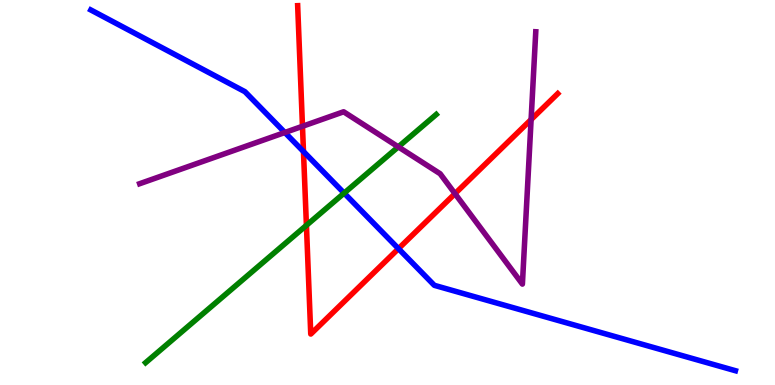[{'lines': ['blue', 'red'], 'intersections': [{'x': 3.92, 'y': 6.06}, {'x': 5.14, 'y': 3.54}]}, {'lines': ['green', 'red'], 'intersections': [{'x': 3.95, 'y': 4.15}]}, {'lines': ['purple', 'red'], 'intersections': [{'x': 3.9, 'y': 6.72}, {'x': 5.87, 'y': 4.97}, {'x': 6.85, 'y': 6.89}]}, {'lines': ['blue', 'green'], 'intersections': [{'x': 4.44, 'y': 4.98}]}, {'lines': ['blue', 'purple'], 'intersections': [{'x': 3.68, 'y': 6.56}]}, {'lines': ['green', 'purple'], 'intersections': [{'x': 5.14, 'y': 6.19}]}]